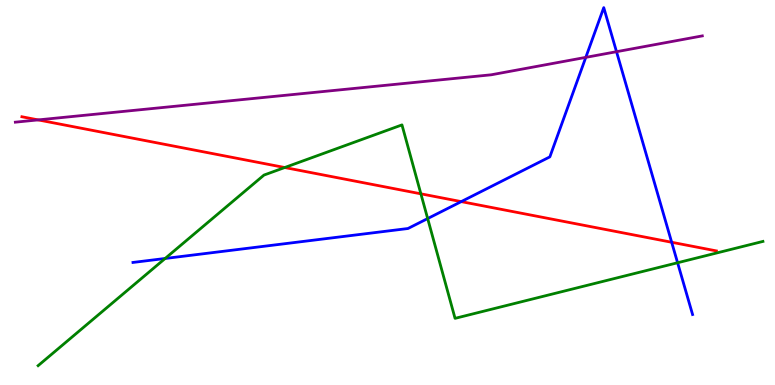[{'lines': ['blue', 'red'], 'intersections': [{'x': 5.95, 'y': 4.76}, {'x': 8.67, 'y': 3.71}]}, {'lines': ['green', 'red'], 'intersections': [{'x': 3.67, 'y': 5.65}, {'x': 5.43, 'y': 4.97}]}, {'lines': ['purple', 'red'], 'intersections': [{'x': 0.493, 'y': 6.89}]}, {'lines': ['blue', 'green'], 'intersections': [{'x': 2.13, 'y': 3.29}, {'x': 5.52, 'y': 4.32}, {'x': 8.74, 'y': 3.18}]}, {'lines': ['blue', 'purple'], 'intersections': [{'x': 7.56, 'y': 8.51}, {'x': 7.96, 'y': 8.66}]}, {'lines': ['green', 'purple'], 'intersections': []}]